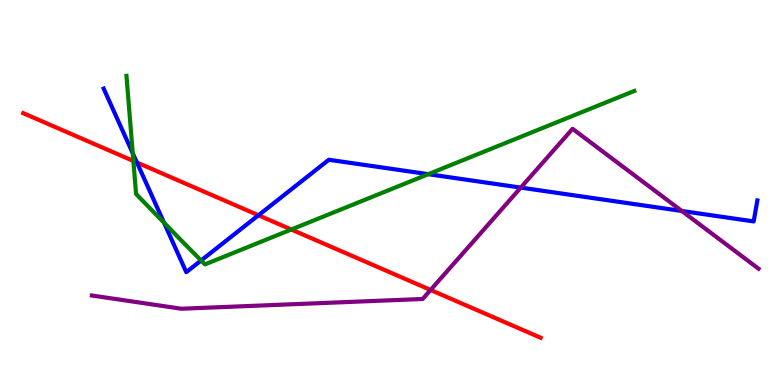[{'lines': ['blue', 'red'], 'intersections': [{'x': 1.77, 'y': 5.78}, {'x': 3.33, 'y': 4.41}]}, {'lines': ['green', 'red'], 'intersections': [{'x': 1.72, 'y': 5.82}, {'x': 3.76, 'y': 4.04}]}, {'lines': ['purple', 'red'], 'intersections': [{'x': 5.56, 'y': 2.47}]}, {'lines': ['blue', 'green'], 'intersections': [{'x': 1.71, 'y': 6.02}, {'x': 2.12, 'y': 4.22}, {'x': 2.59, 'y': 3.23}, {'x': 5.53, 'y': 5.48}]}, {'lines': ['blue', 'purple'], 'intersections': [{'x': 6.72, 'y': 5.13}, {'x': 8.8, 'y': 4.52}]}, {'lines': ['green', 'purple'], 'intersections': []}]